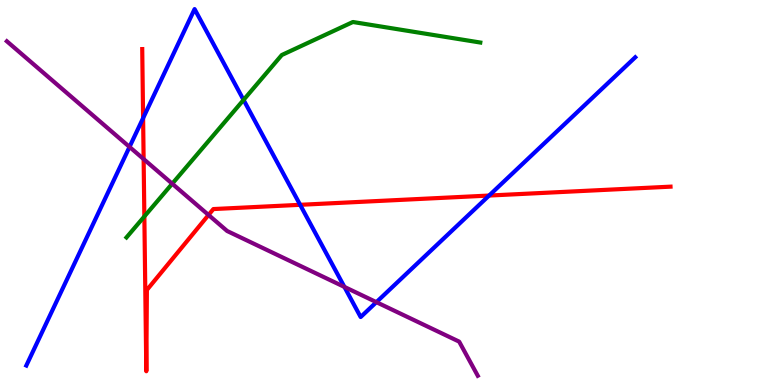[{'lines': ['blue', 'red'], 'intersections': [{'x': 1.85, 'y': 6.93}, {'x': 3.87, 'y': 4.68}, {'x': 6.31, 'y': 4.92}]}, {'lines': ['green', 'red'], 'intersections': [{'x': 1.86, 'y': 4.38}]}, {'lines': ['purple', 'red'], 'intersections': [{'x': 1.85, 'y': 5.87}, {'x': 2.69, 'y': 4.42}]}, {'lines': ['blue', 'green'], 'intersections': [{'x': 3.14, 'y': 7.4}]}, {'lines': ['blue', 'purple'], 'intersections': [{'x': 1.67, 'y': 6.18}, {'x': 4.44, 'y': 2.55}, {'x': 4.86, 'y': 2.15}]}, {'lines': ['green', 'purple'], 'intersections': [{'x': 2.22, 'y': 5.23}]}]